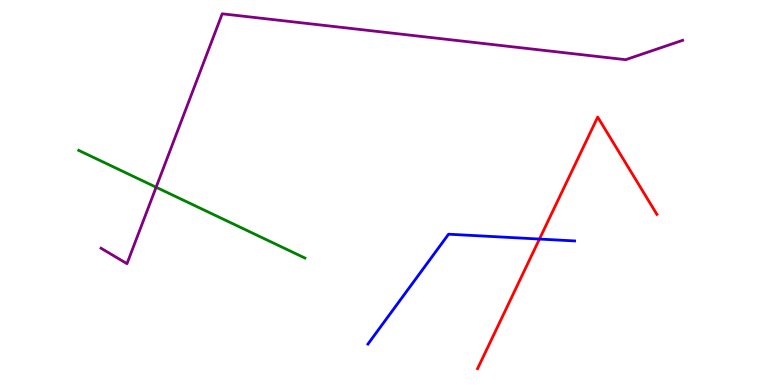[{'lines': ['blue', 'red'], 'intersections': [{'x': 6.96, 'y': 3.79}]}, {'lines': ['green', 'red'], 'intersections': []}, {'lines': ['purple', 'red'], 'intersections': []}, {'lines': ['blue', 'green'], 'intersections': []}, {'lines': ['blue', 'purple'], 'intersections': []}, {'lines': ['green', 'purple'], 'intersections': [{'x': 2.01, 'y': 5.14}]}]